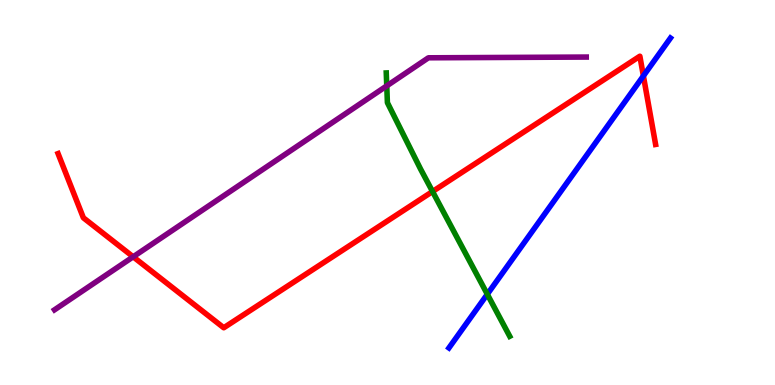[{'lines': ['blue', 'red'], 'intersections': [{'x': 8.3, 'y': 8.03}]}, {'lines': ['green', 'red'], 'intersections': [{'x': 5.58, 'y': 5.03}]}, {'lines': ['purple', 'red'], 'intersections': [{'x': 1.72, 'y': 3.33}]}, {'lines': ['blue', 'green'], 'intersections': [{'x': 6.29, 'y': 2.36}]}, {'lines': ['blue', 'purple'], 'intersections': []}, {'lines': ['green', 'purple'], 'intersections': [{'x': 4.99, 'y': 7.77}]}]